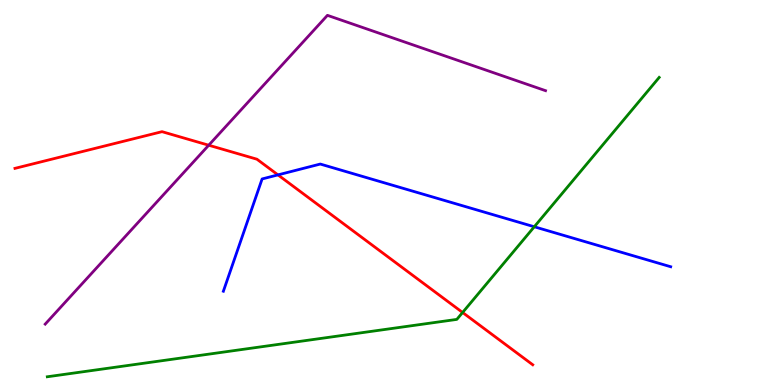[{'lines': ['blue', 'red'], 'intersections': [{'x': 3.59, 'y': 5.46}]}, {'lines': ['green', 'red'], 'intersections': [{'x': 5.97, 'y': 1.88}]}, {'lines': ['purple', 'red'], 'intersections': [{'x': 2.69, 'y': 6.23}]}, {'lines': ['blue', 'green'], 'intersections': [{'x': 6.89, 'y': 4.11}]}, {'lines': ['blue', 'purple'], 'intersections': []}, {'lines': ['green', 'purple'], 'intersections': []}]